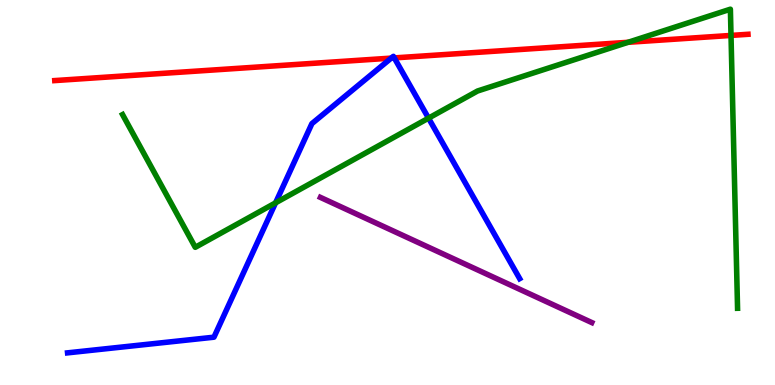[{'lines': ['blue', 'red'], 'intersections': [{'x': 5.05, 'y': 8.49}, {'x': 5.09, 'y': 8.5}]}, {'lines': ['green', 'red'], 'intersections': [{'x': 8.1, 'y': 8.9}, {'x': 9.43, 'y': 9.08}]}, {'lines': ['purple', 'red'], 'intersections': []}, {'lines': ['blue', 'green'], 'intersections': [{'x': 3.56, 'y': 4.73}, {'x': 5.53, 'y': 6.93}]}, {'lines': ['blue', 'purple'], 'intersections': []}, {'lines': ['green', 'purple'], 'intersections': []}]